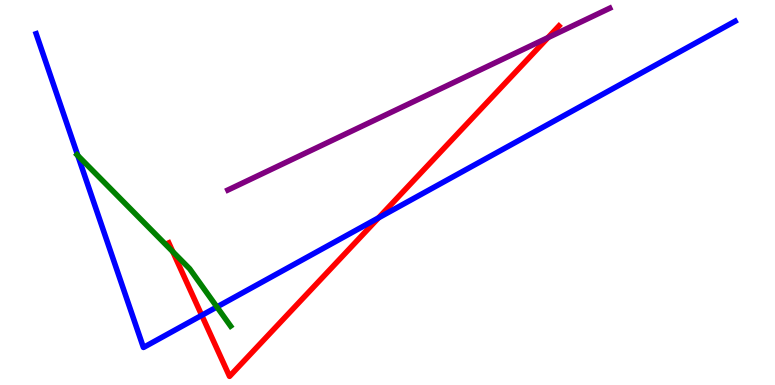[{'lines': ['blue', 'red'], 'intersections': [{'x': 2.6, 'y': 1.81}, {'x': 4.88, 'y': 4.34}]}, {'lines': ['green', 'red'], 'intersections': [{'x': 2.23, 'y': 3.46}]}, {'lines': ['purple', 'red'], 'intersections': [{'x': 7.07, 'y': 9.02}]}, {'lines': ['blue', 'green'], 'intersections': [{'x': 1.0, 'y': 5.96}, {'x': 2.8, 'y': 2.03}]}, {'lines': ['blue', 'purple'], 'intersections': []}, {'lines': ['green', 'purple'], 'intersections': []}]